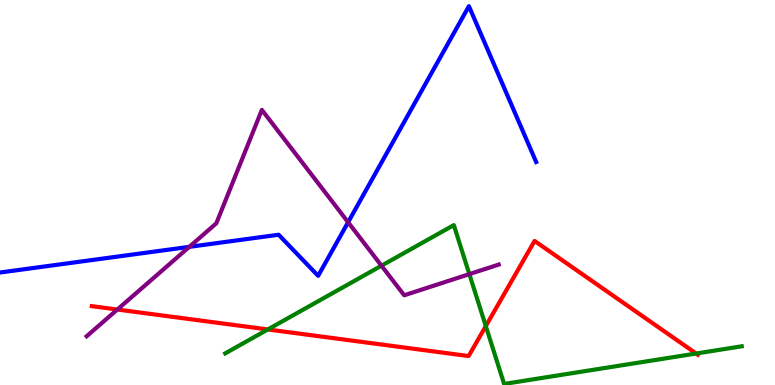[{'lines': ['blue', 'red'], 'intersections': []}, {'lines': ['green', 'red'], 'intersections': [{'x': 3.46, 'y': 1.44}, {'x': 6.27, 'y': 1.53}, {'x': 8.98, 'y': 0.818}]}, {'lines': ['purple', 'red'], 'intersections': [{'x': 1.51, 'y': 1.96}]}, {'lines': ['blue', 'green'], 'intersections': []}, {'lines': ['blue', 'purple'], 'intersections': [{'x': 2.44, 'y': 3.59}, {'x': 4.49, 'y': 4.23}]}, {'lines': ['green', 'purple'], 'intersections': [{'x': 4.92, 'y': 3.1}, {'x': 6.06, 'y': 2.88}]}]